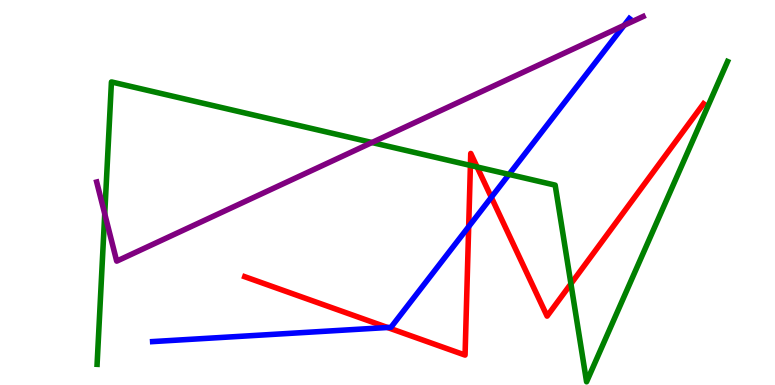[{'lines': ['blue', 'red'], 'intersections': [{'x': 5.0, 'y': 1.49}, {'x': 6.05, 'y': 4.11}, {'x': 6.34, 'y': 4.88}]}, {'lines': ['green', 'red'], 'intersections': [{'x': 6.07, 'y': 5.7}, {'x': 6.16, 'y': 5.66}, {'x': 7.37, 'y': 2.63}]}, {'lines': ['purple', 'red'], 'intersections': []}, {'lines': ['blue', 'green'], 'intersections': [{'x': 6.57, 'y': 5.47}]}, {'lines': ['blue', 'purple'], 'intersections': [{'x': 8.05, 'y': 9.34}]}, {'lines': ['green', 'purple'], 'intersections': [{'x': 1.35, 'y': 4.45}, {'x': 4.8, 'y': 6.3}]}]